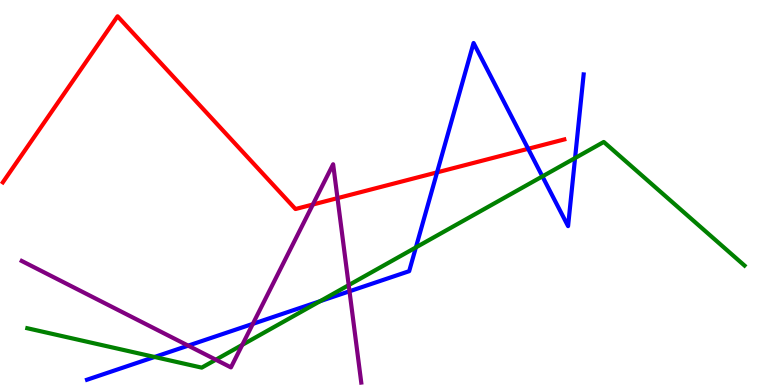[{'lines': ['blue', 'red'], 'intersections': [{'x': 5.64, 'y': 5.52}, {'x': 6.81, 'y': 6.14}]}, {'lines': ['green', 'red'], 'intersections': []}, {'lines': ['purple', 'red'], 'intersections': [{'x': 4.04, 'y': 4.69}, {'x': 4.35, 'y': 4.85}]}, {'lines': ['blue', 'green'], 'intersections': [{'x': 1.99, 'y': 0.728}, {'x': 4.13, 'y': 2.18}, {'x': 5.37, 'y': 3.57}, {'x': 7.0, 'y': 5.42}, {'x': 7.42, 'y': 5.89}]}, {'lines': ['blue', 'purple'], 'intersections': [{'x': 2.43, 'y': 1.02}, {'x': 3.26, 'y': 1.59}, {'x': 4.51, 'y': 2.43}]}, {'lines': ['green', 'purple'], 'intersections': [{'x': 2.78, 'y': 0.657}, {'x': 3.13, 'y': 1.04}, {'x': 4.5, 'y': 2.59}]}]